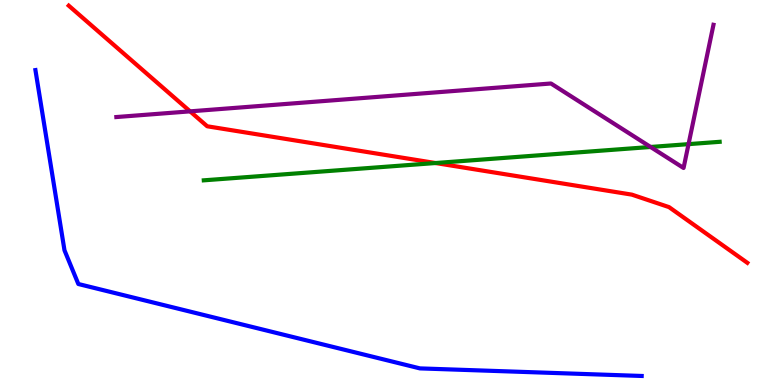[{'lines': ['blue', 'red'], 'intersections': []}, {'lines': ['green', 'red'], 'intersections': [{'x': 5.62, 'y': 5.77}]}, {'lines': ['purple', 'red'], 'intersections': [{'x': 2.45, 'y': 7.11}]}, {'lines': ['blue', 'green'], 'intersections': []}, {'lines': ['blue', 'purple'], 'intersections': []}, {'lines': ['green', 'purple'], 'intersections': [{'x': 8.39, 'y': 6.18}, {'x': 8.88, 'y': 6.26}]}]